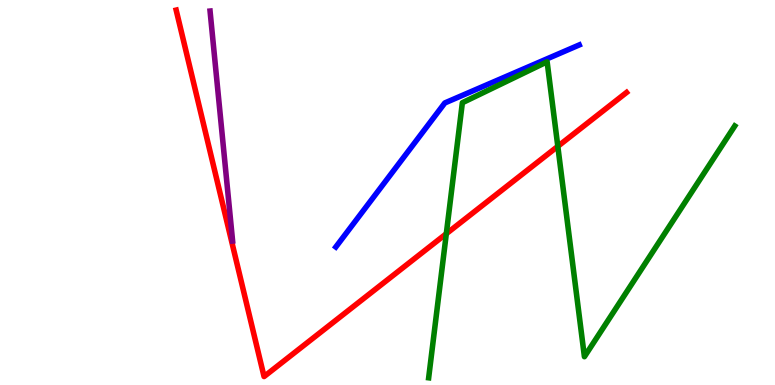[{'lines': ['blue', 'red'], 'intersections': []}, {'lines': ['green', 'red'], 'intersections': [{'x': 5.76, 'y': 3.93}, {'x': 7.2, 'y': 6.2}]}, {'lines': ['purple', 'red'], 'intersections': []}, {'lines': ['blue', 'green'], 'intersections': []}, {'lines': ['blue', 'purple'], 'intersections': []}, {'lines': ['green', 'purple'], 'intersections': []}]